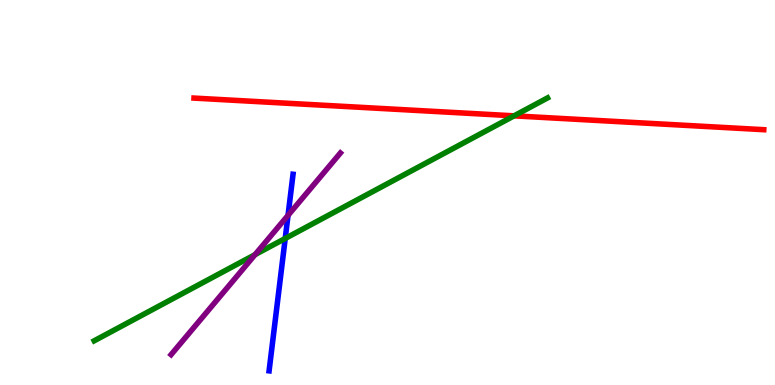[{'lines': ['blue', 'red'], 'intersections': []}, {'lines': ['green', 'red'], 'intersections': [{'x': 6.63, 'y': 6.99}]}, {'lines': ['purple', 'red'], 'intersections': []}, {'lines': ['blue', 'green'], 'intersections': [{'x': 3.68, 'y': 3.81}]}, {'lines': ['blue', 'purple'], 'intersections': [{'x': 3.72, 'y': 4.41}]}, {'lines': ['green', 'purple'], 'intersections': [{'x': 3.29, 'y': 3.39}]}]